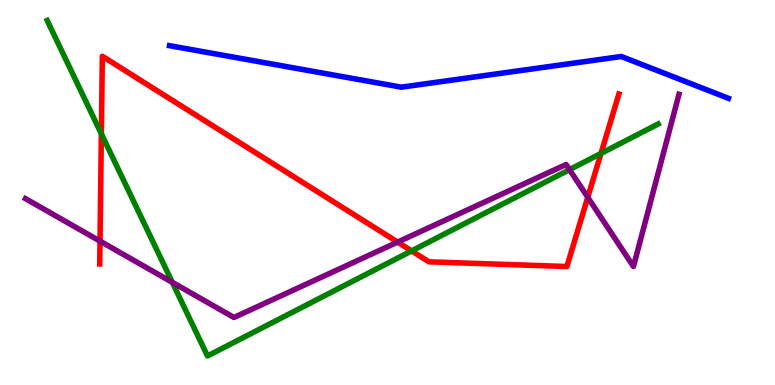[{'lines': ['blue', 'red'], 'intersections': []}, {'lines': ['green', 'red'], 'intersections': [{'x': 1.31, 'y': 6.52}, {'x': 5.31, 'y': 3.48}, {'x': 7.75, 'y': 6.02}]}, {'lines': ['purple', 'red'], 'intersections': [{'x': 1.29, 'y': 3.74}, {'x': 5.13, 'y': 3.71}, {'x': 7.58, 'y': 4.88}]}, {'lines': ['blue', 'green'], 'intersections': []}, {'lines': ['blue', 'purple'], 'intersections': []}, {'lines': ['green', 'purple'], 'intersections': [{'x': 2.22, 'y': 2.67}, {'x': 7.35, 'y': 5.59}]}]